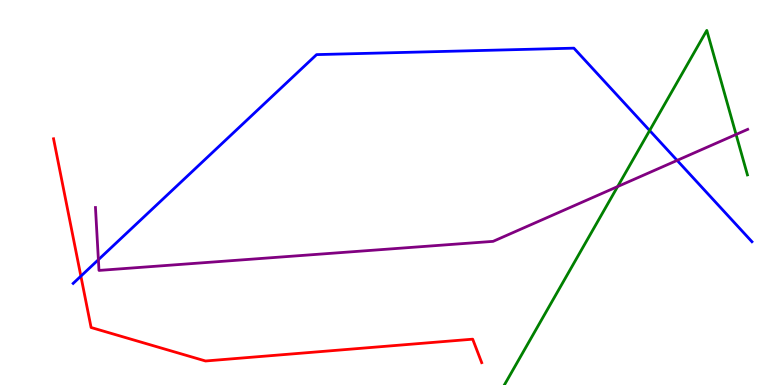[{'lines': ['blue', 'red'], 'intersections': [{'x': 1.04, 'y': 2.83}]}, {'lines': ['green', 'red'], 'intersections': []}, {'lines': ['purple', 'red'], 'intersections': []}, {'lines': ['blue', 'green'], 'intersections': [{'x': 8.38, 'y': 6.61}]}, {'lines': ['blue', 'purple'], 'intersections': [{'x': 1.27, 'y': 3.25}, {'x': 8.74, 'y': 5.83}]}, {'lines': ['green', 'purple'], 'intersections': [{'x': 7.97, 'y': 5.15}, {'x': 9.5, 'y': 6.51}]}]